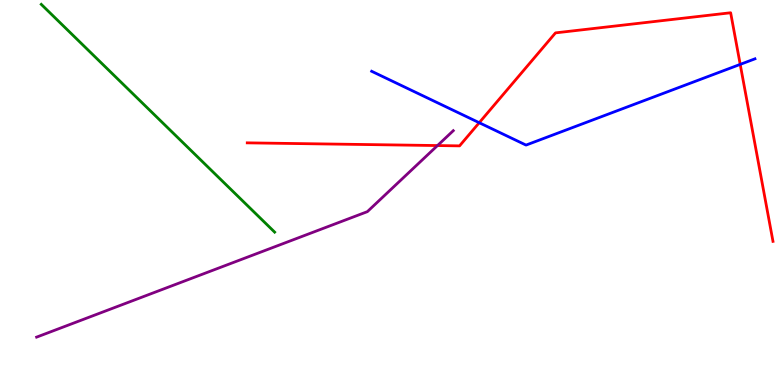[{'lines': ['blue', 'red'], 'intersections': [{'x': 6.18, 'y': 6.81}, {'x': 9.55, 'y': 8.33}]}, {'lines': ['green', 'red'], 'intersections': []}, {'lines': ['purple', 'red'], 'intersections': [{'x': 5.65, 'y': 6.22}]}, {'lines': ['blue', 'green'], 'intersections': []}, {'lines': ['blue', 'purple'], 'intersections': []}, {'lines': ['green', 'purple'], 'intersections': []}]